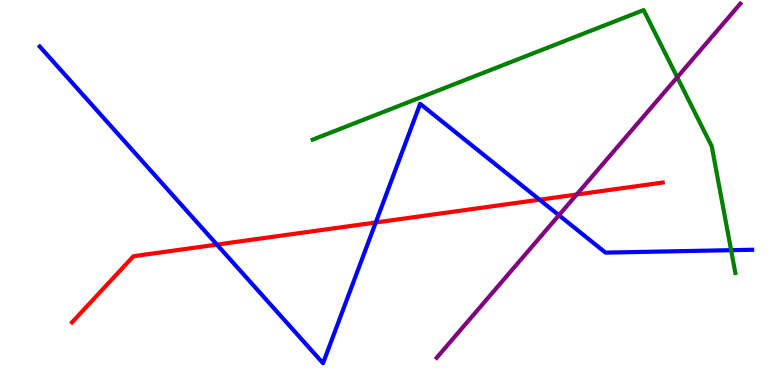[{'lines': ['blue', 'red'], 'intersections': [{'x': 2.8, 'y': 3.65}, {'x': 4.85, 'y': 4.22}, {'x': 6.96, 'y': 4.81}]}, {'lines': ['green', 'red'], 'intersections': []}, {'lines': ['purple', 'red'], 'intersections': [{'x': 7.44, 'y': 4.95}]}, {'lines': ['blue', 'green'], 'intersections': [{'x': 9.43, 'y': 3.5}]}, {'lines': ['blue', 'purple'], 'intersections': [{'x': 7.21, 'y': 4.41}]}, {'lines': ['green', 'purple'], 'intersections': [{'x': 8.74, 'y': 7.99}]}]